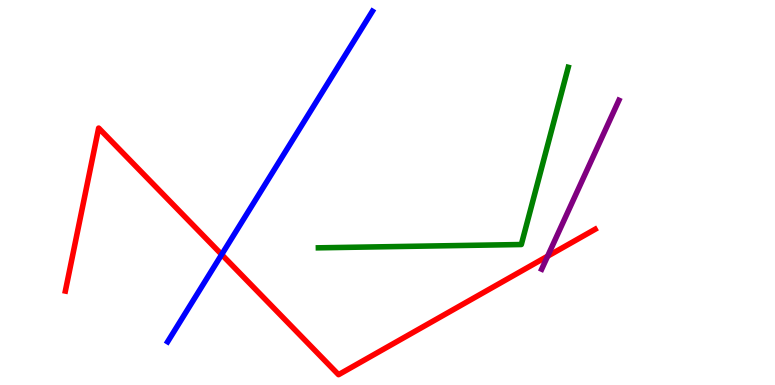[{'lines': ['blue', 'red'], 'intersections': [{'x': 2.86, 'y': 3.39}]}, {'lines': ['green', 'red'], 'intersections': []}, {'lines': ['purple', 'red'], 'intersections': [{'x': 7.07, 'y': 3.35}]}, {'lines': ['blue', 'green'], 'intersections': []}, {'lines': ['blue', 'purple'], 'intersections': []}, {'lines': ['green', 'purple'], 'intersections': []}]